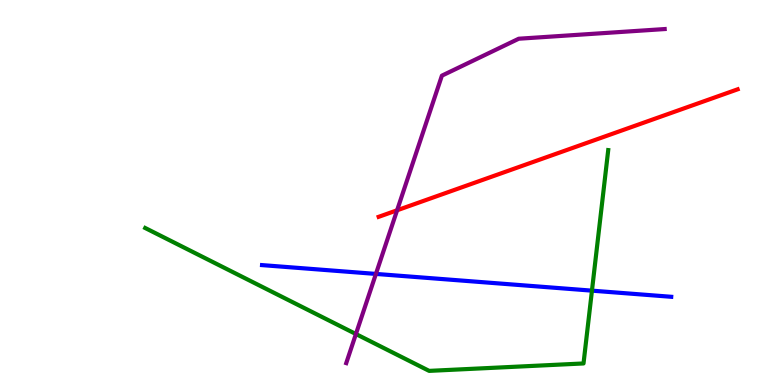[{'lines': ['blue', 'red'], 'intersections': []}, {'lines': ['green', 'red'], 'intersections': []}, {'lines': ['purple', 'red'], 'intersections': [{'x': 5.12, 'y': 4.54}]}, {'lines': ['blue', 'green'], 'intersections': [{'x': 7.64, 'y': 2.45}]}, {'lines': ['blue', 'purple'], 'intersections': [{'x': 4.85, 'y': 2.89}]}, {'lines': ['green', 'purple'], 'intersections': [{'x': 4.59, 'y': 1.32}]}]